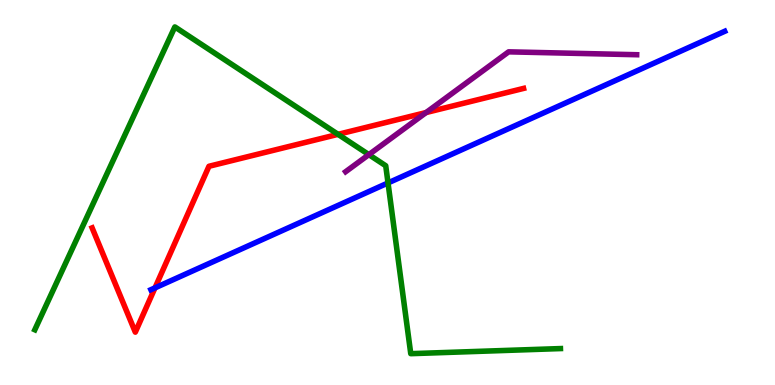[{'lines': ['blue', 'red'], 'intersections': [{'x': 2.0, 'y': 2.52}]}, {'lines': ['green', 'red'], 'intersections': [{'x': 4.36, 'y': 6.51}]}, {'lines': ['purple', 'red'], 'intersections': [{'x': 5.5, 'y': 7.08}]}, {'lines': ['blue', 'green'], 'intersections': [{'x': 5.01, 'y': 5.25}]}, {'lines': ['blue', 'purple'], 'intersections': []}, {'lines': ['green', 'purple'], 'intersections': [{'x': 4.76, 'y': 5.98}]}]